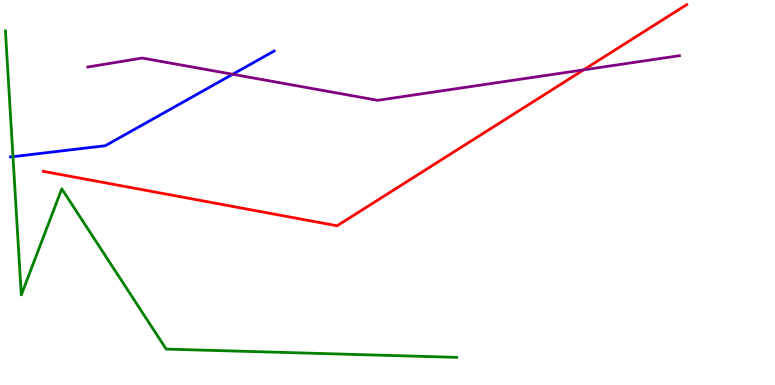[{'lines': ['blue', 'red'], 'intersections': []}, {'lines': ['green', 'red'], 'intersections': []}, {'lines': ['purple', 'red'], 'intersections': [{'x': 7.53, 'y': 8.19}]}, {'lines': ['blue', 'green'], 'intersections': [{'x': 0.167, 'y': 5.93}]}, {'lines': ['blue', 'purple'], 'intersections': [{'x': 3.0, 'y': 8.07}]}, {'lines': ['green', 'purple'], 'intersections': []}]